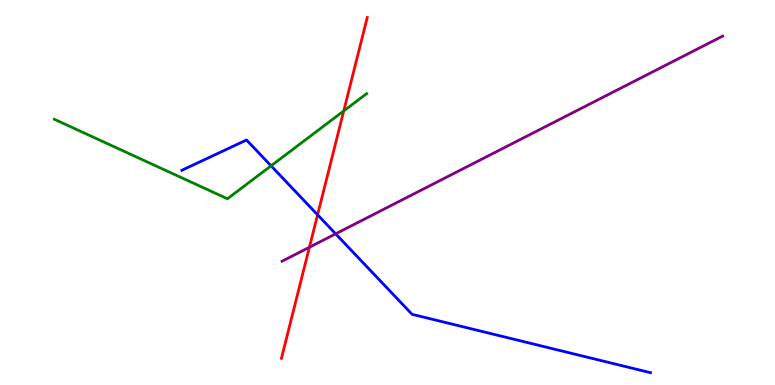[{'lines': ['blue', 'red'], 'intersections': [{'x': 4.1, 'y': 4.42}]}, {'lines': ['green', 'red'], 'intersections': [{'x': 4.44, 'y': 7.12}]}, {'lines': ['purple', 'red'], 'intersections': [{'x': 3.99, 'y': 3.58}]}, {'lines': ['blue', 'green'], 'intersections': [{'x': 3.5, 'y': 5.69}]}, {'lines': ['blue', 'purple'], 'intersections': [{'x': 4.33, 'y': 3.93}]}, {'lines': ['green', 'purple'], 'intersections': []}]